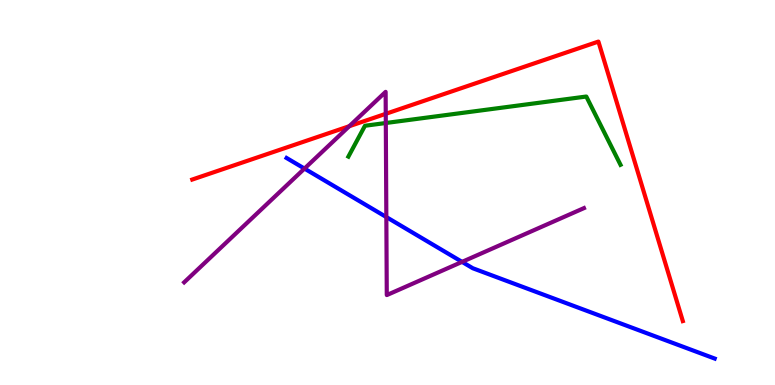[{'lines': ['blue', 'red'], 'intersections': []}, {'lines': ['green', 'red'], 'intersections': []}, {'lines': ['purple', 'red'], 'intersections': [{'x': 4.51, 'y': 6.72}, {'x': 4.98, 'y': 7.04}]}, {'lines': ['blue', 'green'], 'intersections': []}, {'lines': ['blue', 'purple'], 'intersections': [{'x': 3.93, 'y': 5.62}, {'x': 4.98, 'y': 4.36}, {'x': 5.96, 'y': 3.2}]}, {'lines': ['green', 'purple'], 'intersections': [{'x': 4.98, 'y': 6.8}]}]